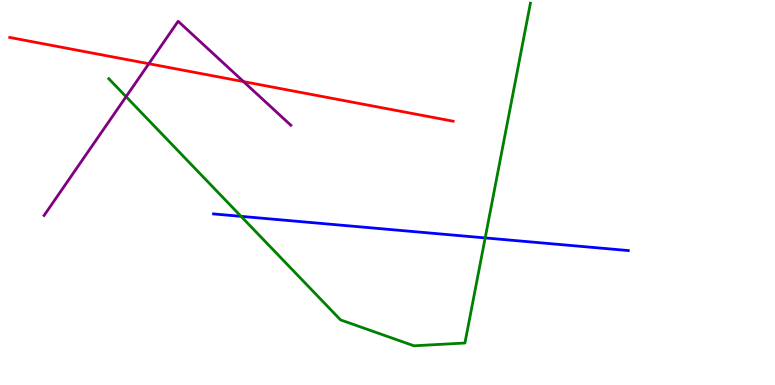[{'lines': ['blue', 'red'], 'intersections': []}, {'lines': ['green', 'red'], 'intersections': []}, {'lines': ['purple', 'red'], 'intersections': [{'x': 1.92, 'y': 8.34}, {'x': 3.14, 'y': 7.88}]}, {'lines': ['blue', 'green'], 'intersections': [{'x': 3.11, 'y': 4.38}, {'x': 6.26, 'y': 3.82}]}, {'lines': ['blue', 'purple'], 'intersections': []}, {'lines': ['green', 'purple'], 'intersections': [{'x': 1.63, 'y': 7.49}]}]